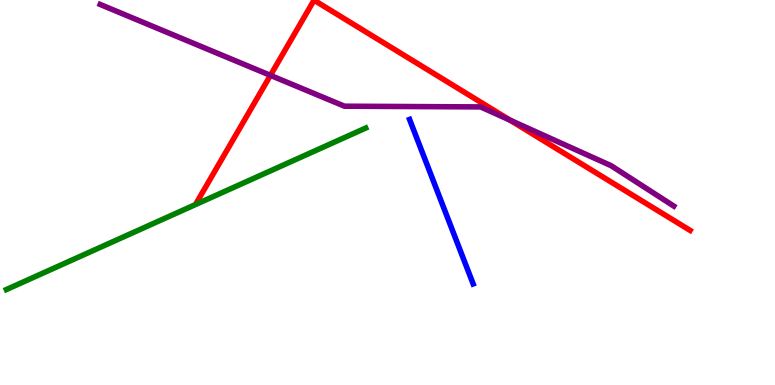[{'lines': ['blue', 'red'], 'intersections': []}, {'lines': ['green', 'red'], 'intersections': []}, {'lines': ['purple', 'red'], 'intersections': [{'x': 3.49, 'y': 8.04}, {'x': 6.58, 'y': 6.88}]}, {'lines': ['blue', 'green'], 'intersections': []}, {'lines': ['blue', 'purple'], 'intersections': []}, {'lines': ['green', 'purple'], 'intersections': []}]